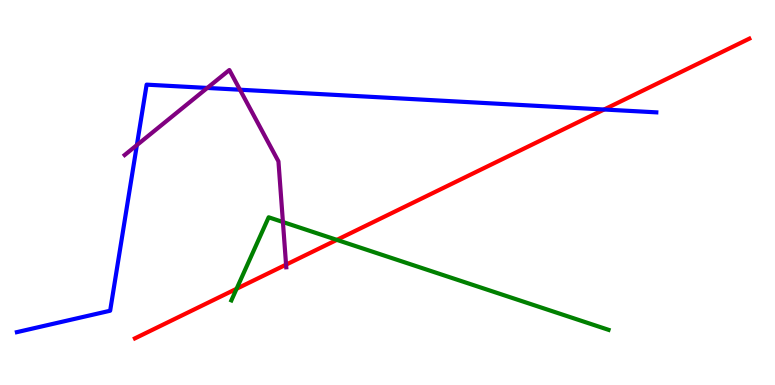[{'lines': ['blue', 'red'], 'intersections': [{'x': 7.79, 'y': 7.16}]}, {'lines': ['green', 'red'], 'intersections': [{'x': 3.05, 'y': 2.5}, {'x': 4.35, 'y': 3.77}]}, {'lines': ['purple', 'red'], 'intersections': [{'x': 3.69, 'y': 3.13}]}, {'lines': ['blue', 'green'], 'intersections': []}, {'lines': ['blue', 'purple'], 'intersections': [{'x': 1.77, 'y': 6.23}, {'x': 2.67, 'y': 7.72}, {'x': 3.1, 'y': 7.67}]}, {'lines': ['green', 'purple'], 'intersections': [{'x': 3.65, 'y': 4.23}]}]